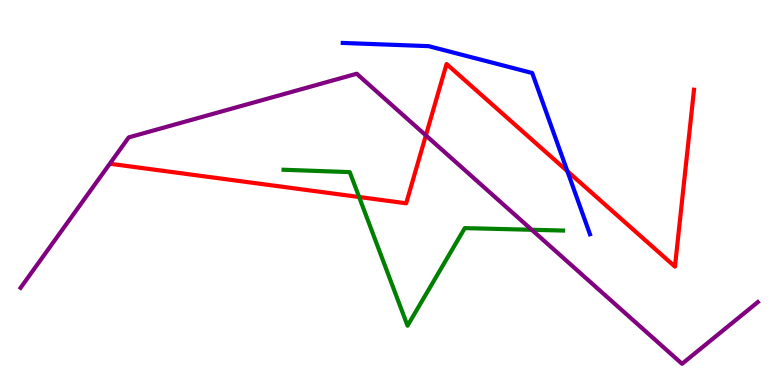[{'lines': ['blue', 'red'], 'intersections': [{'x': 7.32, 'y': 5.55}]}, {'lines': ['green', 'red'], 'intersections': [{'x': 4.63, 'y': 4.88}]}, {'lines': ['purple', 'red'], 'intersections': [{'x': 5.5, 'y': 6.48}]}, {'lines': ['blue', 'green'], 'intersections': []}, {'lines': ['blue', 'purple'], 'intersections': []}, {'lines': ['green', 'purple'], 'intersections': [{'x': 6.86, 'y': 4.03}]}]